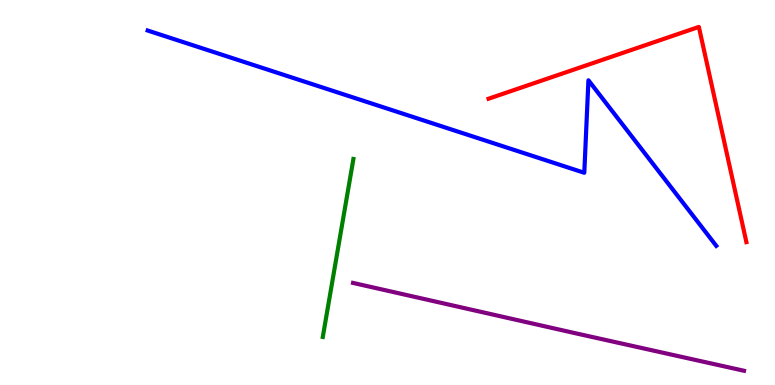[{'lines': ['blue', 'red'], 'intersections': []}, {'lines': ['green', 'red'], 'intersections': []}, {'lines': ['purple', 'red'], 'intersections': []}, {'lines': ['blue', 'green'], 'intersections': []}, {'lines': ['blue', 'purple'], 'intersections': []}, {'lines': ['green', 'purple'], 'intersections': []}]